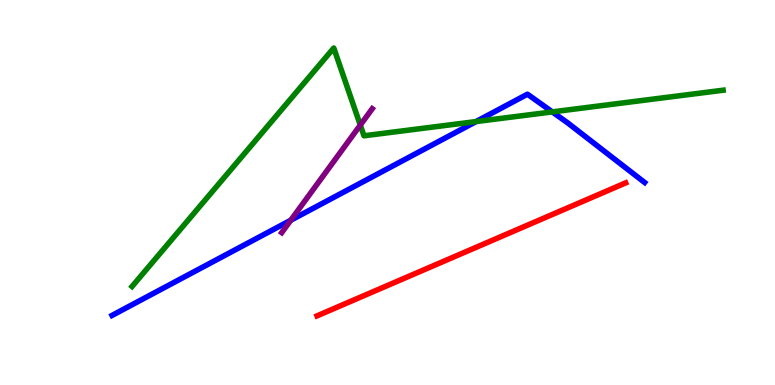[{'lines': ['blue', 'red'], 'intersections': []}, {'lines': ['green', 'red'], 'intersections': []}, {'lines': ['purple', 'red'], 'intersections': []}, {'lines': ['blue', 'green'], 'intersections': [{'x': 6.14, 'y': 6.84}, {'x': 7.13, 'y': 7.09}]}, {'lines': ['blue', 'purple'], 'intersections': [{'x': 3.75, 'y': 4.28}]}, {'lines': ['green', 'purple'], 'intersections': [{'x': 4.65, 'y': 6.75}]}]